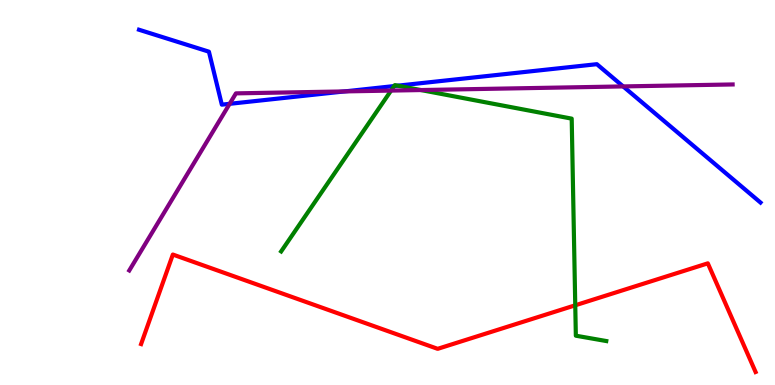[{'lines': ['blue', 'red'], 'intersections': []}, {'lines': ['green', 'red'], 'intersections': [{'x': 7.42, 'y': 2.07}]}, {'lines': ['purple', 'red'], 'intersections': []}, {'lines': ['blue', 'green'], 'intersections': [{'x': 5.09, 'y': 7.76}, {'x': 5.13, 'y': 7.77}]}, {'lines': ['blue', 'purple'], 'intersections': [{'x': 2.96, 'y': 7.3}, {'x': 4.45, 'y': 7.63}, {'x': 8.04, 'y': 7.76}]}, {'lines': ['green', 'purple'], 'intersections': [{'x': 5.05, 'y': 7.65}, {'x': 5.43, 'y': 7.66}]}]